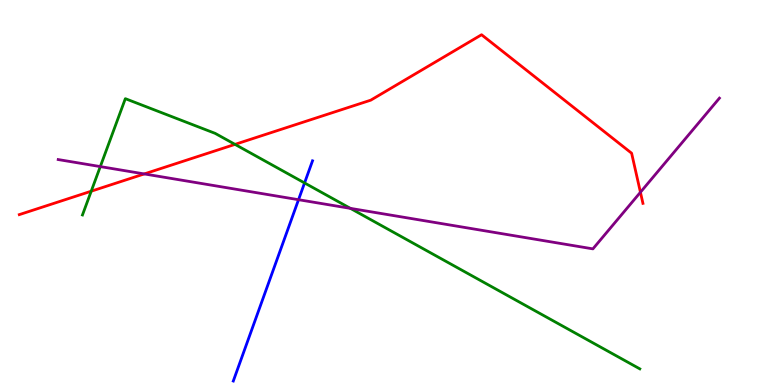[{'lines': ['blue', 'red'], 'intersections': []}, {'lines': ['green', 'red'], 'intersections': [{'x': 1.18, 'y': 5.03}, {'x': 3.03, 'y': 6.25}]}, {'lines': ['purple', 'red'], 'intersections': [{'x': 1.86, 'y': 5.48}, {'x': 8.26, 'y': 5.01}]}, {'lines': ['blue', 'green'], 'intersections': [{'x': 3.93, 'y': 5.25}]}, {'lines': ['blue', 'purple'], 'intersections': [{'x': 3.85, 'y': 4.81}]}, {'lines': ['green', 'purple'], 'intersections': [{'x': 1.29, 'y': 5.67}, {'x': 4.52, 'y': 4.59}]}]